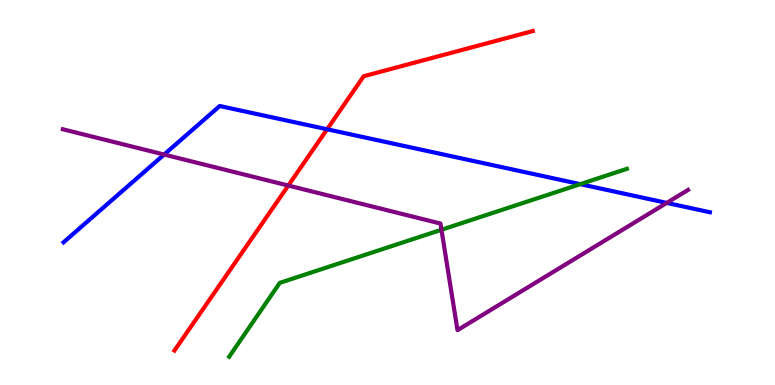[{'lines': ['blue', 'red'], 'intersections': [{'x': 4.22, 'y': 6.64}]}, {'lines': ['green', 'red'], 'intersections': []}, {'lines': ['purple', 'red'], 'intersections': [{'x': 3.72, 'y': 5.18}]}, {'lines': ['blue', 'green'], 'intersections': [{'x': 7.49, 'y': 5.22}]}, {'lines': ['blue', 'purple'], 'intersections': [{'x': 2.12, 'y': 5.99}, {'x': 8.6, 'y': 4.73}]}, {'lines': ['green', 'purple'], 'intersections': [{'x': 5.7, 'y': 4.03}]}]